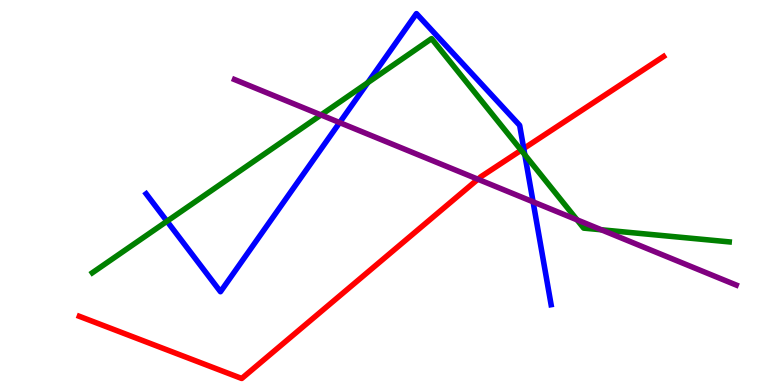[{'lines': ['blue', 'red'], 'intersections': [{'x': 6.76, 'y': 6.14}]}, {'lines': ['green', 'red'], 'intersections': [{'x': 6.72, 'y': 6.1}]}, {'lines': ['purple', 'red'], 'intersections': [{'x': 6.17, 'y': 5.34}]}, {'lines': ['blue', 'green'], 'intersections': [{'x': 2.15, 'y': 4.25}, {'x': 4.75, 'y': 7.85}, {'x': 6.77, 'y': 5.98}]}, {'lines': ['blue', 'purple'], 'intersections': [{'x': 4.38, 'y': 6.82}, {'x': 6.88, 'y': 4.76}]}, {'lines': ['green', 'purple'], 'intersections': [{'x': 4.14, 'y': 7.01}, {'x': 7.45, 'y': 4.29}, {'x': 7.76, 'y': 4.03}]}]